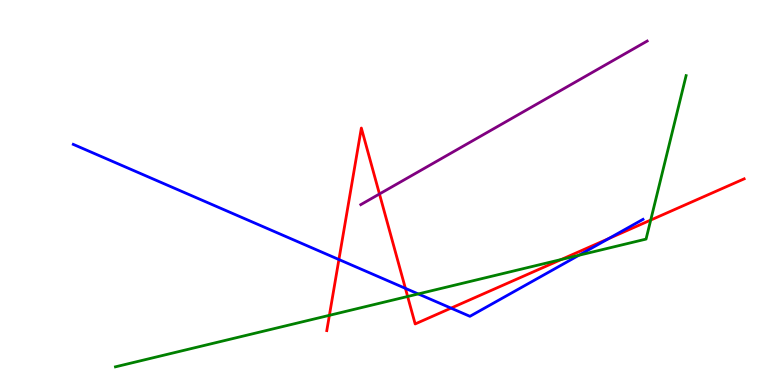[{'lines': ['blue', 'red'], 'intersections': [{'x': 4.37, 'y': 3.26}, {'x': 5.23, 'y': 2.51}, {'x': 5.82, 'y': 2.0}, {'x': 7.85, 'y': 3.8}]}, {'lines': ['green', 'red'], 'intersections': [{'x': 4.25, 'y': 1.81}, {'x': 5.26, 'y': 2.3}, {'x': 7.24, 'y': 3.26}, {'x': 8.4, 'y': 4.28}]}, {'lines': ['purple', 'red'], 'intersections': [{'x': 4.9, 'y': 4.96}]}, {'lines': ['blue', 'green'], 'intersections': [{'x': 5.4, 'y': 2.37}, {'x': 7.47, 'y': 3.37}]}, {'lines': ['blue', 'purple'], 'intersections': []}, {'lines': ['green', 'purple'], 'intersections': []}]